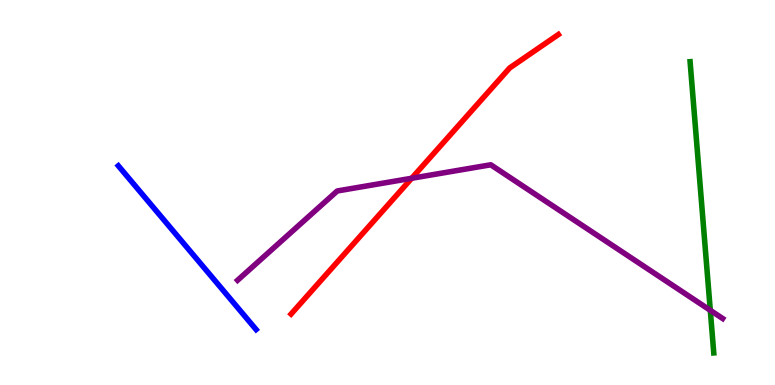[{'lines': ['blue', 'red'], 'intersections': []}, {'lines': ['green', 'red'], 'intersections': []}, {'lines': ['purple', 'red'], 'intersections': [{'x': 5.31, 'y': 5.37}]}, {'lines': ['blue', 'green'], 'intersections': []}, {'lines': ['blue', 'purple'], 'intersections': []}, {'lines': ['green', 'purple'], 'intersections': [{'x': 9.17, 'y': 1.94}]}]